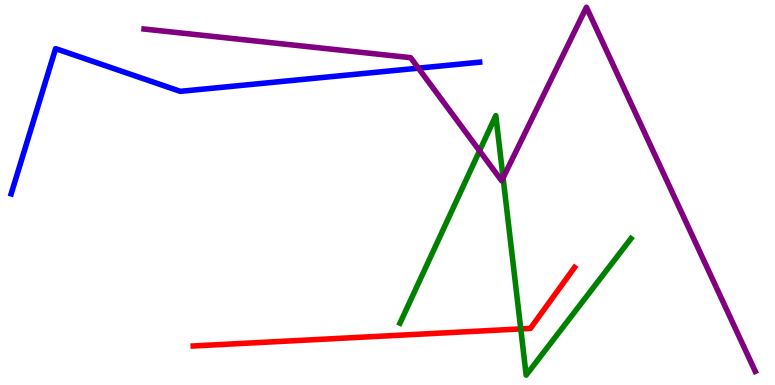[{'lines': ['blue', 'red'], 'intersections': []}, {'lines': ['green', 'red'], 'intersections': [{'x': 6.72, 'y': 1.46}]}, {'lines': ['purple', 'red'], 'intersections': []}, {'lines': ['blue', 'green'], 'intersections': []}, {'lines': ['blue', 'purple'], 'intersections': [{'x': 5.4, 'y': 8.23}]}, {'lines': ['green', 'purple'], 'intersections': [{'x': 6.19, 'y': 6.08}, {'x': 6.49, 'y': 5.38}]}]